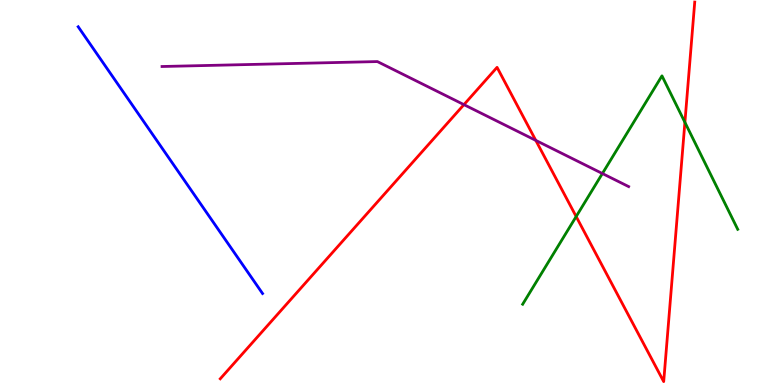[{'lines': ['blue', 'red'], 'intersections': []}, {'lines': ['green', 'red'], 'intersections': [{'x': 7.43, 'y': 4.38}, {'x': 8.84, 'y': 6.82}]}, {'lines': ['purple', 'red'], 'intersections': [{'x': 5.99, 'y': 7.28}, {'x': 6.91, 'y': 6.35}]}, {'lines': ['blue', 'green'], 'intersections': []}, {'lines': ['blue', 'purple'], 'intersections': []}, {'lines': ['green', 'purple'], 'intersections': [{'x': 7.77, 'y': 5.49}]}]